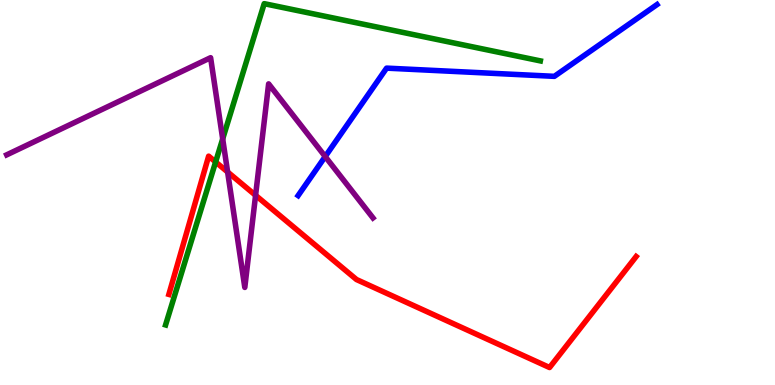[{'lines': ['blue', 'red'], 'intersections': []}, {'lines': ['green', 'red'], 'intersections': [{'x': 2.78, 'y': 5.79}]}, {'lines': ['purple', 'red'], 'intersections': [{'x': 2.94, 'y': 5.53}, {'x': 3.3, 'y': 4.93}]}, {'lines': ['blue', 'green'], 'intersections': []}, {'lines': ['blue', 'purple'], 'intersections': [{'x': 4.2, 'y': 5.93}]}, {'lines': ['green', 'purple'], 'intersections': [{'x': 2.87, 'y': 6.39}]}]